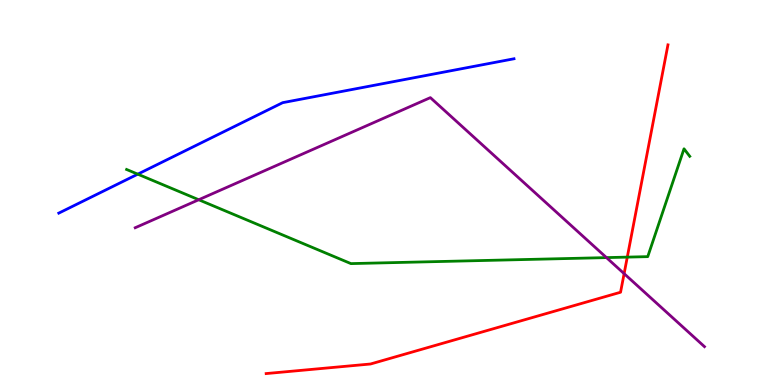[{'lines': ['blue', 'red'], 'intersections': []}, {'lines': ['green', 'red'], 'intersections': [{'x': 8.09, 'y': 3.32}]}, {'lines': ['purple', 'red'], 'intersections': [{'x': 8.05, 'y': 2.89}]}, {'lines': ['blue', 'green'], 'intersections': [{'x': 1.78, 'y': 5.48}]}, {'lines': ['blue', 'purple'], 'intersections': []}, {'lines': ['green', 'purple'], 'intersections': [{'x': 2.56, 'y': 4.81}, {'x': 7.83, 'y': 3.31}]}]